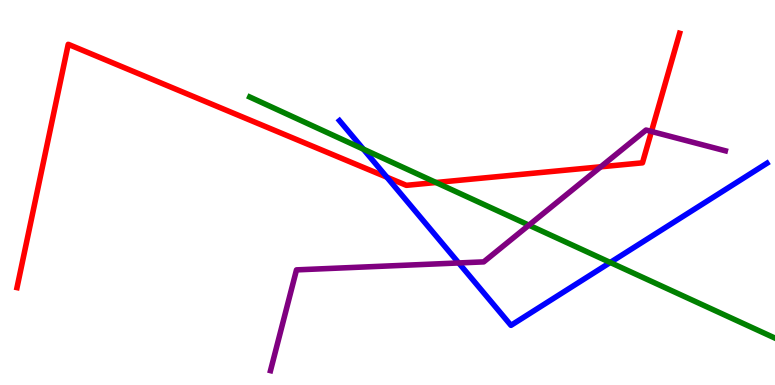[{'lines': ['blue', 'red'], 'intersections': [{'x': 4.99, 'y': 5.4}]}, {'lines': ['green', 'red'], 'intersections': [{'x': 5.63, 'y': 5.26}]}, {'lines': ['purple', 'red'], 'intersections': [{'x': 7.75, 'y': 5.67}, {'x': 8.41, 'y': 6.59}]}, {'lines': ['blue', 'green'], 'intersections': [{'x': 4.69, 'y': 6.13}, {'x': 7.87, 'y': 3.18}]}, {'lines': ['blue', 'purple'], 'intersections': [{'x': 5.92, 'y': 3.17}]}, {'lines': ['green', 'purple'], 'intersections': [{'x': 6.82, 'y': 4.15}]}]